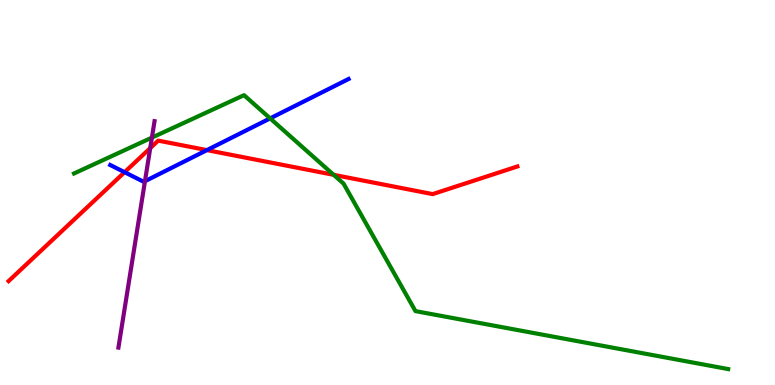[{'lines': ['blue', 'red'], 'intersections': [{'x': 1.61, 'y': 5.53}, {'x': 2.67, 'y': 6.1}]}, {'lines': ['green', 'red'], 'intersections': [{'x': 4.31, 'y': 5.46}]}, {'lines': ['purple', 'red'], 'intersections': [{'x': 1.94, 'y': 6.15}]}, {'lines': ['blue', 'green'], 'intersections': [{'x': 3.49, 'y': 6.93}]}, {'lines': ['blue', 'purple'], 'intersections': [{'x': 1.87, 'y': 5.29}]}, {'lines': ['green', 'purple'], 'intersections': [{'x': 1.96, 'y': 6.43}]}]